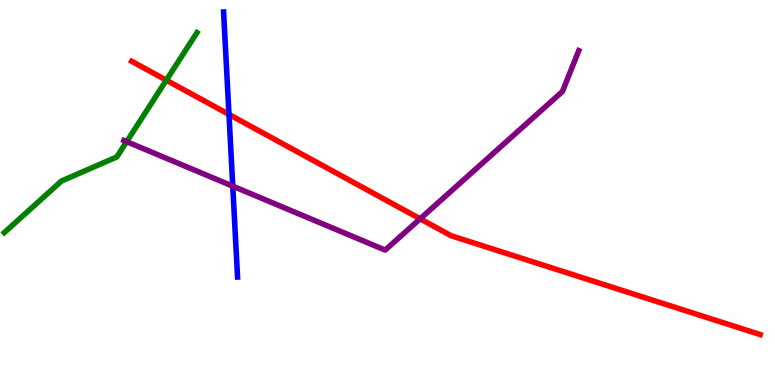[{'lines': ['blue', 'red'], 'intersections': [{'x': 2.95, 'y': 7.03}]}, {'lines': ['green', 'red'], 'intersections': [{'x': 2.15, 'y': 7.92}]}, {'lines': ['purple', 'red'], 'intersections': [{'x': 5.42, 'y': 4.32}]}, {'lines': ['blue', 'green'], 'intersections': []}, {'lines': ['blue', 'purple'], 'intersections': [{'x': 3.0, 'y': 5.16}]}, {'lines': ['green', 'purple'], 'intersections': [{'x': 1.63, 'y': 6.32}]}]